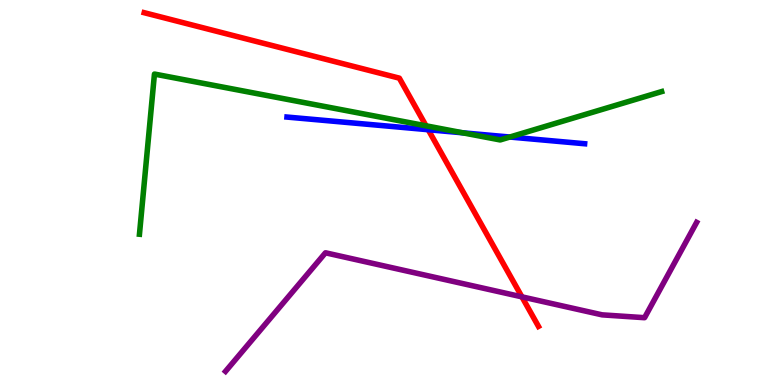[{'lines': ['blue', 'red'], 'intersections': [{'x': 5.53, 'y': 6.63}]}, {'lines': ['green', 'red'], 'intersections': [{'x': 5.5, 'y': 6.73}]}, {'lines': ['purple', 'red'], 'intersections': [{'x': 6.73, 'y': 2.29}]}, {'lines': ['blue', 'green'], 'intersections': [{'x': 5.97, 'y': 6.55}, {'x': 6.58, 'y': 6.44}]}, {'lines': ['blue', 'purple'], 'intersections': []}, {'lines': ['green', 'purple'], 'intersections': []}]